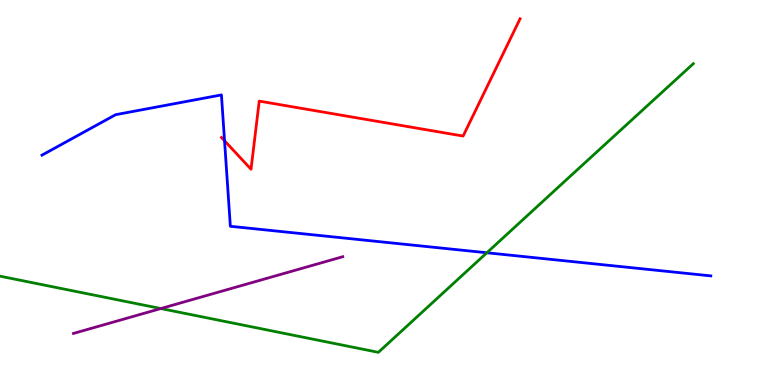[{'lines': ['blue', 'red'], 'intersections': [{'x': 2.9, 'y': 6.34}]}, {'lines': ['green', 'red'], 'intersections': []}, {'lines': ['purple', 'red'], 'intersections': []}, {'lines': ['blue', 'green'], 'intersections': [{'x': 6.28, 'y': 3.43}]}, {'lines': ['blue', 'purple'], 'intersections': []}, {'lines': ['green', 'purple'], 'intersections': [{'x': 2.08, 'y': 1.99}]}]